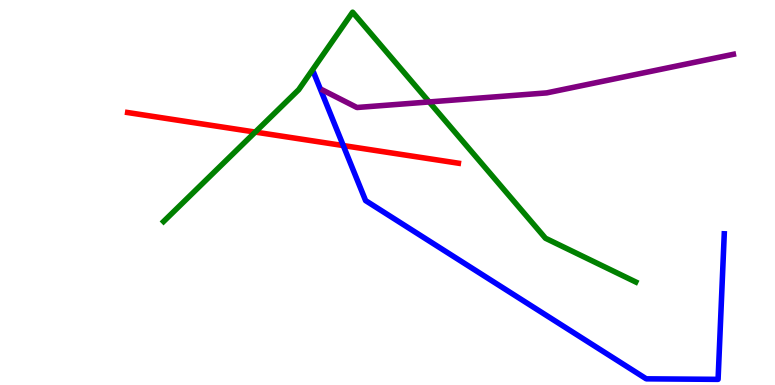[{'lines': ['blue', 'red'], 'intersections': [{'x': 4.43, 'y': 6.22}]}, {'lines': ['green', 'red'], 'intersections': [{'x': 3.29, 'y': 6.57}]}, {'lines': ['purple', 'red'], 'intersections': []}, {'lines': ['blue', 'green'], 'intersections': []}, {'lines': ['blue', 'purple'], 'intersections': []}, {'lines': ['green', 'purple'], 'intersections': [{'x': 5.54, 'y': 7.35}]}]